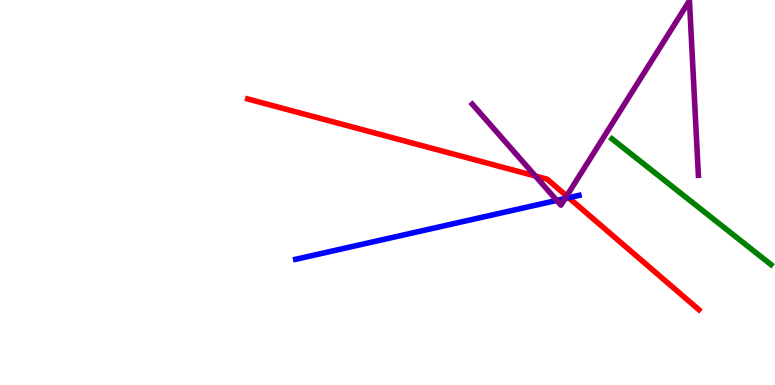[{'lines': ['blue', 'red'], 'intersections': [{'x': 7.34, 'y': 4.86}]}, {'lines': ['green', 'red'], 'intersections': []}, {'lines': ['purple', 'red'], 'intersections': [{'x': 6.91, 'y': 5.43}, {'x': 7.31, 'y': 4.91}]}, {'lines': ['blue', 'green'], 'intersections': []}, {'lines': ['blue', 'purple'], 'intersections': [{'x': 7.18, 'y': 4.79}, {'x': 7.29, 'y': 4.84}]}, {'lines': ['green', 'purple'], 'intersections': []}]